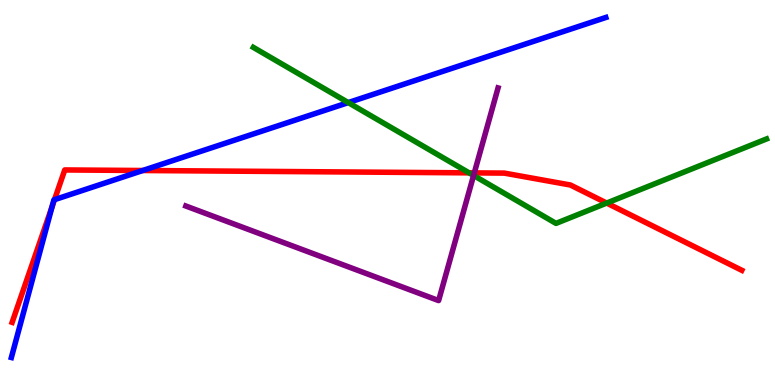[{'lines': ['blue', 'red'], 'intersections': [{'x': 0.671, 'y': 4.63}, {'x': 0.703, 'y': 4.81}, {'x': 1.84, 'y': 5.57}]}, {'lines': ['green', 'red'], 'intersections': [{'x': 6.05, 'y': 5.51}, {'x': 7.83, 'y': 4.73}]}, {'lines': ['purple', 'red'], 'intersections': [{'x': 6.12, 'y': 5.51}]}, {'lines': ['blue', 'green'], 'intersections': [{'x': 4.49, 'y': 7.34}]}, {'lines': ['blue', 'purple'], 'intersections': []}, {'lines': ['green', 'purple'], 'intersections': [{'x': 6.11, 'y': 5.44}]}]